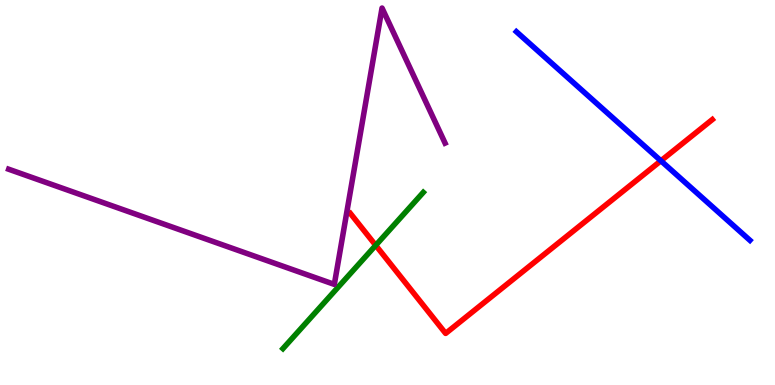[{'lines': ['blue', 'red'], 'intersections': [{'x': 8.53, 'y': 5.82}]}, {'lines': ['green', 'red'], 'intersections': [{'x': 4.85, 'y': 3.63}]}, {'lines': ['purple', 'red'], 'intersections': []}, {'lines': ['blue', 'green'], 'intersections': []}, {'lines': ['blue', 'purple'], 'intersections': []}, {'lines': ['green', 'purple'], 'intersections': []}]